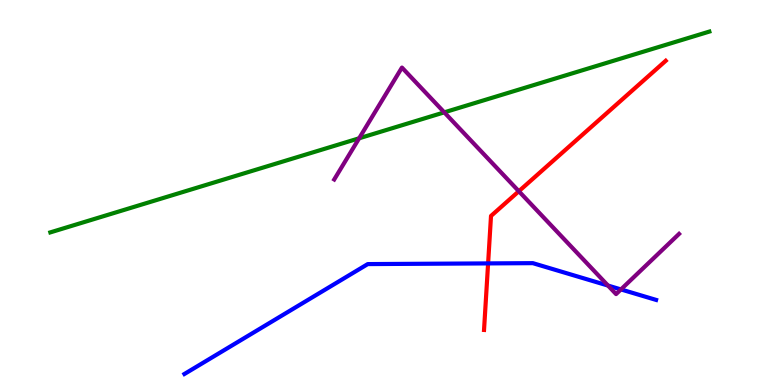[{'lines': ['blue', 'red'], 'intersections': [{'x': 6.3, 'y': 3.16}]}, {'lines': ['green', 'red'], 'intersections': []}, {'lines': ['purple', 'red'], 'intersections': [{'x': 6.69, 'y': 5.03}]}, {'lines': ['blue', 'green'], 'intersections': []}, {'lines': ['blue', 'purple'], 'intersections': [{'x': 7.85, 'y': 2.58}, {'x': 8.01, 'y': 2.48}]}, {'lines': ['green', 'purple'], 'intersections': [{'x': 4.63, 'y': 6.41}, {'x': 5.73, 'y': 7.08}]}]